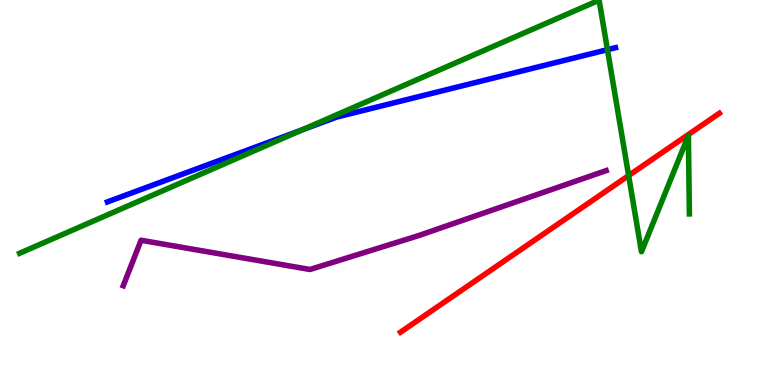[{'lines': ['blue', 'red'], 'intersections': []}, {'lines': ['green', 'red'], 'intersections': [{'x': 8.11, 'y': 5.44}]}, {'lines': ['purple', 'red'], 'intersections': []}, {'lines': ['blue', 'green'], 'intersections': [{'x': 3.9, 'y': 6.63}, {'x': 7.84, 'y': 8.71}]}, {'lines': ['blue', 'purple'], 'intersections': []}, {'lines': ['green', 'purple'], 'intersections': []}]